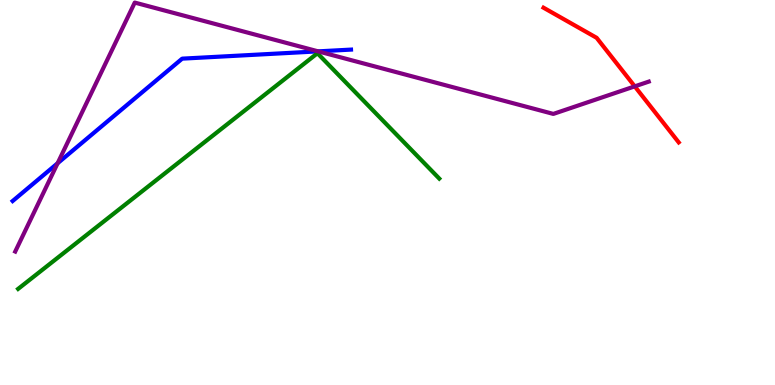[{'lines': ['blue', 'red'], 'intersections': []}, {'lines': ['green', 'red'], 'intersections': []}, {'lines': ['purple', 'red'], 'intersections': [{'x': 8.19, 'y': 7.76}]}, {'lines': ['blue', 'green'], 'intersections': []}, {'lines': ['blue', 'purple'], 'intersections': [{'x': 0.743, 'y': 5.76}, {'x': 4.11, 'y': 8.67}]}, {'lines': ['green', 'purple'], 'intersections': []}]